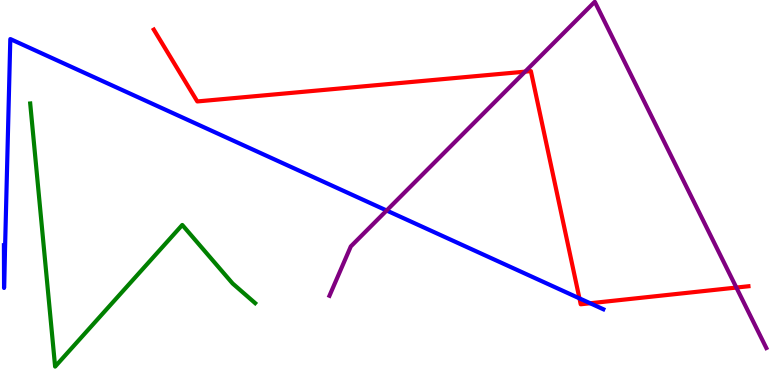[{'lines': ['blue', 'red'], 'intersections': [{'x': 7.48, 'y': 2.25}, {'x': 7.62, 'y': 2.12}]}, {'lines': ['green', 'red'], 'intersections': []}, {'lines': ['purple', 'red'], 'intersections': [{'x': 6.78, 'y': 8.14}, {'x': 9.5, 'y': 2.53}]}, {'lines': ['blue', 'green'], 'intersections': []}, {'lines': ['blue', 'purple'], 'intersections': [{'x': 4.99, 'y': 4.53}]}, {'lines': ['green', 'purple'], 'intersections': []}]